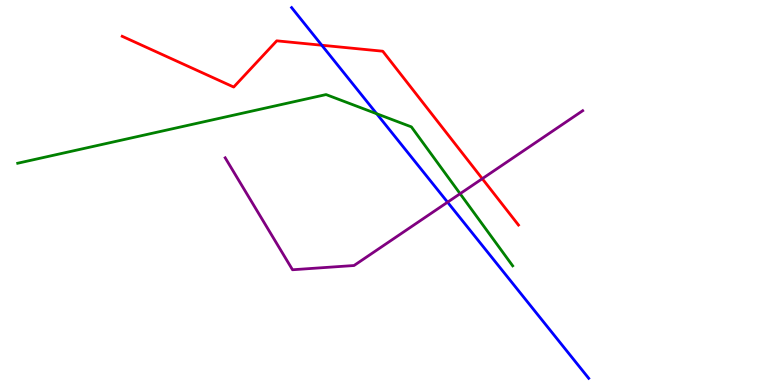[{'lines': ['blue', 'red'], 'intersections': [{'x': 4.15, 'y': 8.82}]}, {'lines': ['green', 'red'], 'intersections': []}, {'lines': ['purple', 'red'], 'intersections': [{'x': 6.22, 'y': 5.36}]}, {'lines': ['blue', 'green'], 'intersections': [{'x': 4.86, 'y': 7.05}]}, {'lines': ['blue', 'purple'], 'intersections': [{'x': 5.78, 'y': 4.75}]}, {'lines': ['green', 'purple'], 'intersections': [{'x': 5.94, 'y': 4.97}]}]